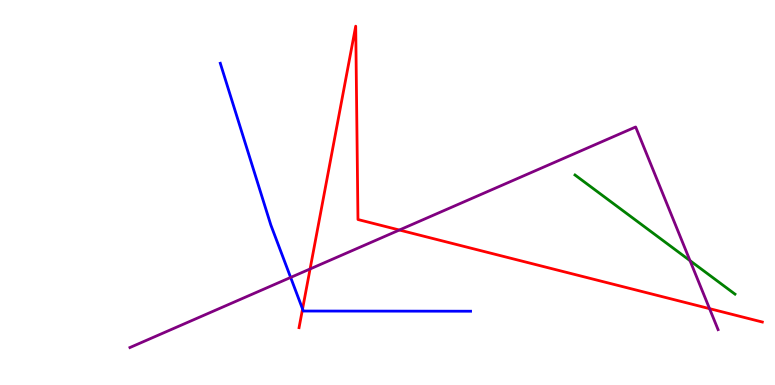[{'lines': ['blue', 'red'], 'intersections': [{'x': 3.9, 'y': 1.97}]}, {'lines': ['green', 'red'], 'intersections': []}, {'lines': ['purple', 'red'], 'intersections': [{'x': 4.0, 'y': 3.01}, {'x': 5.15, 'y': 4.03}, {'x': 9.16, 'y': 1.98}]}, {'lines': ['blue', 'green'], 'intersections': []}, {'lines': ['blue', 'purple'], 'intersections': [{'x': 3.75, 'y': 2.79}]}, {'lines': ['green', 'purple'], 'intersections': [{'x': 8.9, 'y': 3.23}]}]